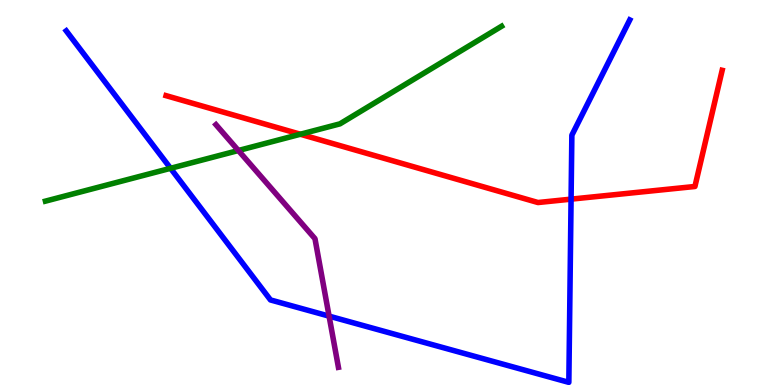[{'lines': ['blue', 'red'], 'intersections': [{'x': 7.37, 'y': 4.83}]}, {'lines': ['green', 'red'], 'intersections': [{'x': 3.88, 'y': 6.51}]}, {'lines': ['purple', 'red'], 'intersections': []}, {'lines': ['blue', 'green'], 'intersections': [{'x': 2.2, 'y': 5.63}]}, {'lines': ['blue', 'purple'], 'intersections': [{'x': 4.25, 'y': 1.79}]}, {'lines': ['green', 'purple'], 'intersections': [{'x': 3.08, 'y': 6.09}]}]